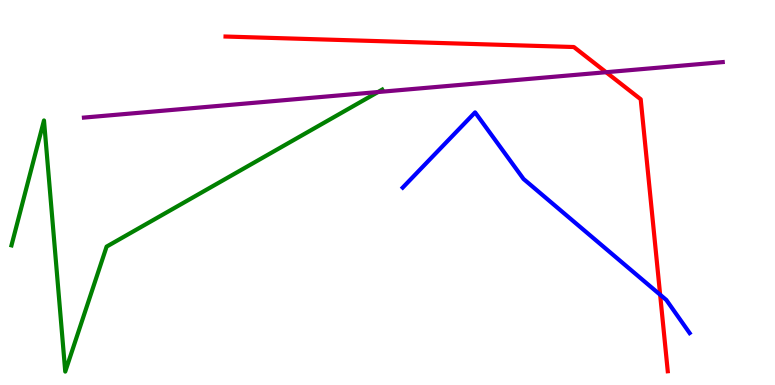[{'lines': ['blue', 'red'], 'intersections': [{'x': 8.52, 'y': 2.34}]}, {'lines': ['green', 'red'], 'intersections': []}, {'lines': ['purple', 'red'], 'intersections': [{'x': 7.82, 'y': 8.12}]}, {'lines': ['blue', 'green'], 'intersections': []}, {'lines': ['blue', 'purple'], 'intersections': []}, {'lines': ['green', 'purple'], 'intersections': [{'x': 4.88, 'y': 7.61}]}]